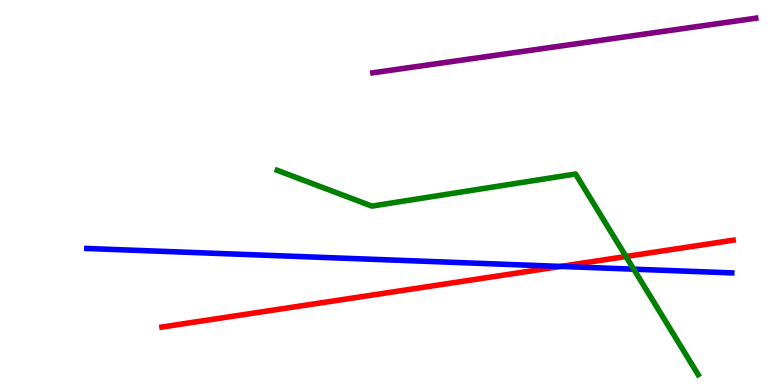[{'lines': ['blue', 'red'], 'intersections': [{'x': 7.23, 'y': 3.08}]}, {'lines': ['green', 'red'], 'intersections': [{'x': 8.08, 'y': 3.34}]}, {'lines': ['purple', 'red'], 'intersections': []}, {'lines': ['blue', 'green'], 'intersections': [{'x': 8.18, 'y': 3.01}]}, {'lines': ['blue', 'purple'], 'intersections': []}, {'lines': ['green', 'purple'], 'intersections': []}]